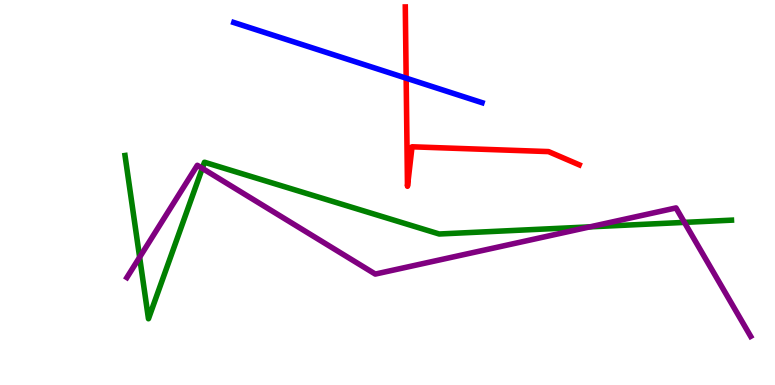[{'lines': ['blue', 'red'], 'intersections': [{'x': 5.24, 'y': 7.97}]}, {'lines': ['green', 'red'], 'intersections': []}, {'lines': ['purple', 'red'], 'intersections': []}, {'lines': ['blue', 'green'], 'intersections': []}, {'lines': ['blue', 'purple'], 'intersections': []}, {'lines': ['green', 'purple'], 'intersections': [{'x': 1.8, 'y': 3.32}, {'x': 2.61, 'y': 5.63}, {'x': 7.61, 'y': 4.11}, {'x': 8.83, 'y': 4.22}]}]